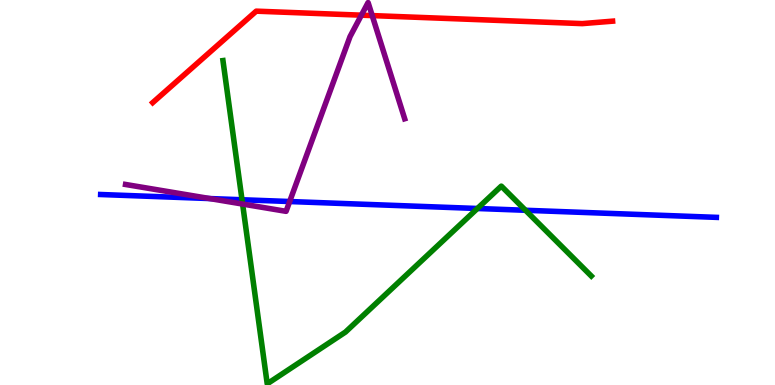[{'lines': ['blue', 'red'], 'intersections': []}, {'lines': ['green', 'red'], 'intersections': []}, {'lines': ['purple', 'red'], 'intersections': [{'x': 4.66, 'y': 9.61}, {'x': 4.8, 'y': 9.6}]}, {'lines': ['blue', 'green'], 'intersections': [{'x': 3.12, 'y': 4.81}, {'x': 6.16, 'y': 4.58}, {'x': 6.78, 'y': 4.54}]}, {'lines': ['blue', 'purple'], 'intersections': [{'x': 2.71, 'y': 4.84}, {'x': 3.74, 'y': 4.77}]}, {'lines': ['green', 'purple'], 'intersections': [{'x': 3.13, 'y': 4.7}]}]